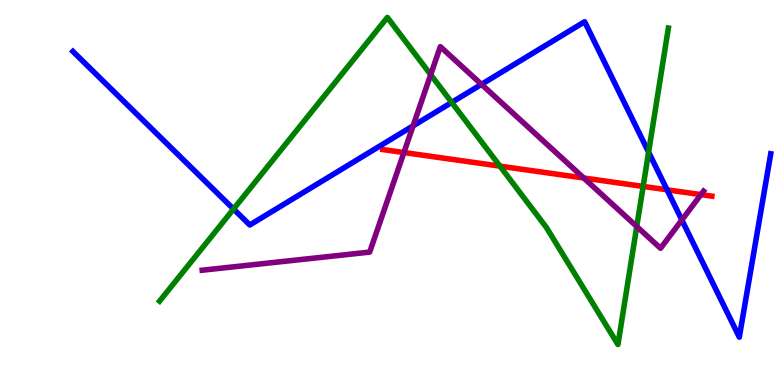[{'lines': ['blue', 'red'], 'intersections': [{'x': 8.61, 'y': 5.07}]}, {'lines': ['green', 'red'], 'intersections': [{'x': 6.45, 'y': 5.68}, {'x': 8.3, 'y': 5.16}]}, {'lines': ['purple', 'red'], 'intersections': [{'x': 5.21, 'y': 6.04}, {'x': 7.53, 'y': 5.38}, {'x': 9.04, 'y': 4.95}]}, {'lines': ['blue', 'green'], 'intersections': [{'x': 3.01, 'y': 4.57}, {'x': 5.83, 'y': 7.34}, {'x': 8.37, 'y': 6.05}]}, {'lines': ['blue', 'purple'], 'intersections': [{'x': 5.33, 'y': 6.73}, {'x': 6.21, 'y': 7.81}, {'x': 8.8, 'y': 4.29}]}, {'lines': ['green', 'purple'], 'intersections': [{'x': 5.56, 'y': 8.06}, {'x': 8.22, 'y': 4.12}]}]